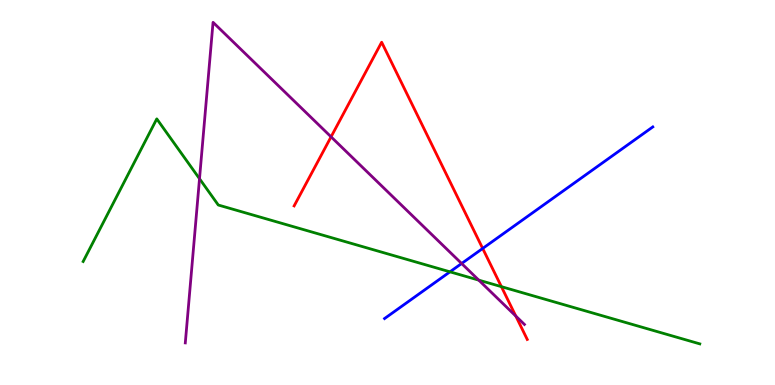[{'lines': ['blue', 'red'], 'intersections': [{'x': 6.23, 'y': 3.55}]}, {'lines': ['green', 'red'], 'intersections': [{'x': 6.47, 'y': 2.55}]}, {'lines': ['purple', 'red'], 'intersections': [{'x': 4.27, 'y': 6.45}, {'x': 6.66, 'y': 1.79}]}, {'lines': ['blue', 'green'], 'intersections': [{'x': 5.81, 'y': 2.94}]}, {'lines': ['blue', 'purple'], 'intersections': [{'x': 5.96, 'y': 3.16}]}, {'lines': ['green', 'purple'], 'intersections': [{'x': 2.57, 'y': 5.36}, {'x': 6.18, 'y': 2.72}]}]